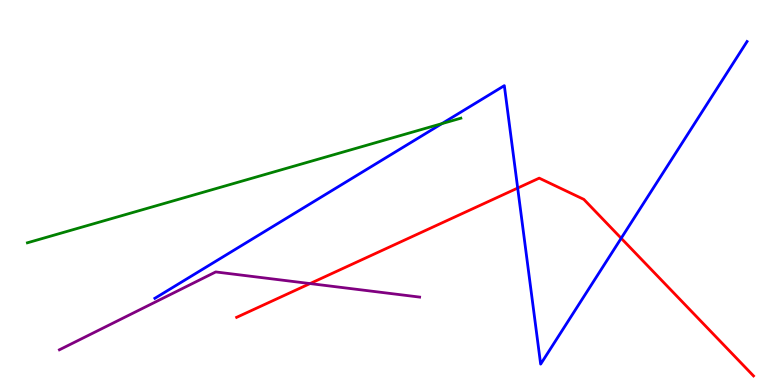[{'lines': ['blue', 'red'], 'intersections': [{'x': 6.68, 'y': 5.12}, {'x': 8.02, 'y': 3.81}]}, {'lines': ['green', 'red'], 'intersections': []}, {'lines': ['purple', 'red'], 'intersections': [{'x': 4.0, 'y': 2.63}]}, {'lines': ['blue', 'green'], 'intersections': [{'x': 5.7, 'y': 6.79}]}, {'lines': ['blue', 'purple'], 'intersections': []}, {'lines': ['green', 'purple'], 'intersections': []}]